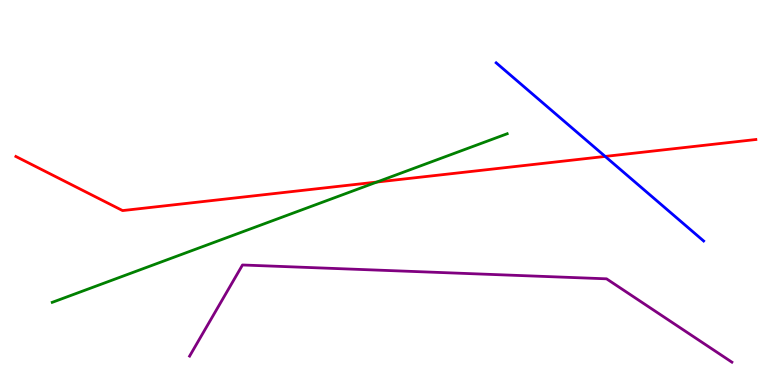[{'lines': ['blue', 'red'], 'intersections': [{'x': 7.81, 'y': 5.94}]}, {'lines': ['green', 'red'], 'intersections': [{'x': 4.86, 'y': 5.27}]}, {'lines': ['purple', 'red'], 'intersections': []}, {'lines': ['blue', 'green'], 'intersections': []}, {'lines': ['blue', 'purple'], 'intersections': []}, {'lines': ['green', 'purple'], 'intersections': []}]